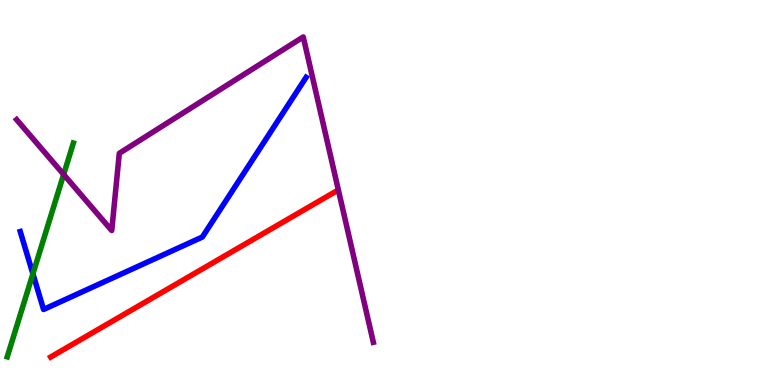[{'lines': ['blue', 'red'], 'intersections': []}, {'lines': ['green', 'red'], 'intersections': []}, {'lines': ['purple', 'red'], 'intersections': []}, {'lines': ['blue', 'green'], 'intersections': [{'x': 0.425, 'y': 2.89}]}, {'lines': ['blue', 'purple'], 'intersections': []}, {'lines': ['green', 'purple'], 'intersections': [{'x': 0.821, 'y': 5.47}]}]